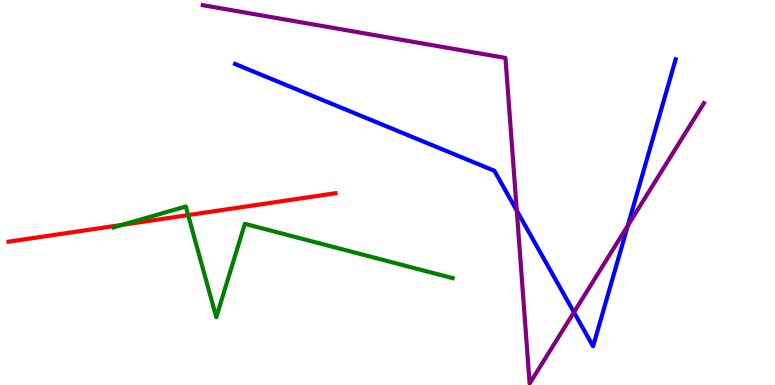[{'lines': ['blue', 'red'], 'intersections': []}, {'lines': ['green', 'red'], 'intersections': [{'x': 1.57, 'y': 4.16}, {'x': 2.43, 'y': 4.41}]}, {'lines': ['purple', 'red'], 'intersections': []}, {'lines': ['blue', 'green'], 'intersections': []}, {'lines': ['blue', 'purple'], 'intersections': [{'x': 6.67, 'y': 4.53}, {'x': 7.41, 'y': 1.89}, {'x': 8.1, 'y': 4.14}]}, {'lines': ['green', 'purple'], 'intersections': []}]